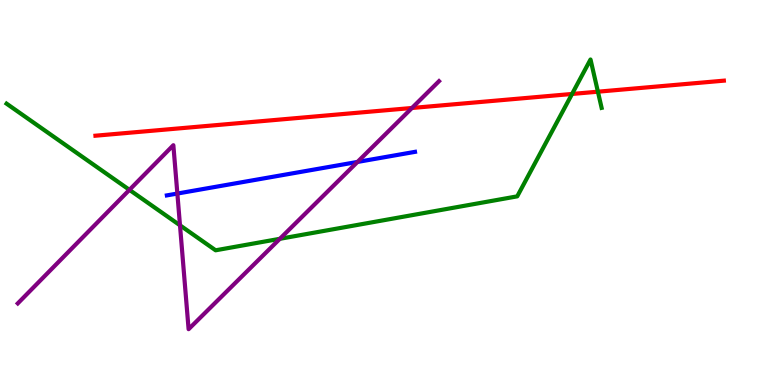[{'lines': ['blue', 'red'], 'intersections': []}, {'lines': ['green', 'red'], 'intersections': [{'x': 7.38, 'y': 7.56}, {'x': 7.71, 'y': 7.62}]}, {'lines': ['purple', 'red'], 'intersections': [{'x': 5.32, 'y': 7.2}]}, {'lines': ['blue', 'green'], 'intersections': []}, {'lines': ['blue', 'purple'], 'intersections': [{'x': 2.29, 'y': 4.97}, {'x': 4.61, 'y': 5.79}]}, {'lines': ['green', 'purple'], 'intersections': [{'x': 1.67, 'y': 5.07}, {'x': 2.32, 'y': 4.15}, {'x': 3.61, 'y': 3.8}]}]